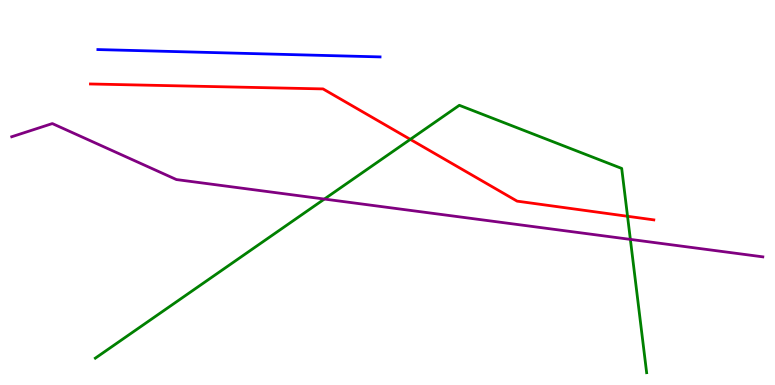[{'lines': ['blue', 'red'], 'intersections': []}, {'lines': ['green', 'red'], 'intersections': [{'x': 5.29, 'y': 6.38}, {'x': 8.1, 'y': 4.38}]}, {'lines': ['purple', 'red'], 'intersections': []}, {'lines': ['blue', 'green'], 'intersections': []}, {'lines': ['blue', 'purple'], 'intersections': []}, {'lines': ['green', 'purple'], 'intersections': [{'x': 4.19, 'y': 4.83}, {'x': 8.13, 'y': 3.78}]}]